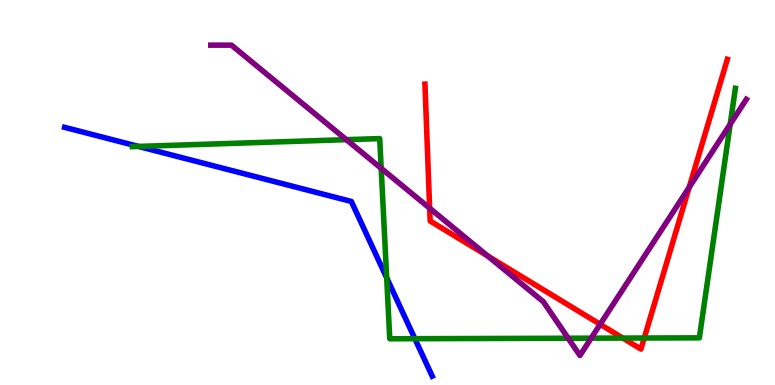[{'lines': ['blue', 'red'], 'intersections': []}, {'lines': ['green', 'red'], 'intersections': [{'x': 8.04, 'y': 1.22}, {'x': 8.31, 'y': 1.22}]}, {'lines': ['purple', 'red'], 'intersections': [{'x': 5.54, 'y': 4.59}, {'x': 6.29, 'y': 3.35}, {'x': 7.74, 'y': 1.58}, {'x': 8.89, 'y': 5.13}]}, {'lines': ['blue', 'green'], 'intersections': [{'x': 1.79, 'y': 6.2}, {'x': 4.99, 'y': 2.78}, {'x': 5.35, 'y': 1.2}]}, {'lines': ['blue', 'purple'], 'intersections': []}, {'lines': ['green', 'purple'], 'intersections': [{'x': 4.47, 'y': 6.37}, {'x': 4.92, 'y': 5.63}, {'x': 7.33, 'y': 1.21}, {'x': 7.63, 'y': 1.22}, {'x': 9.42, 'y': 6.78}]}]